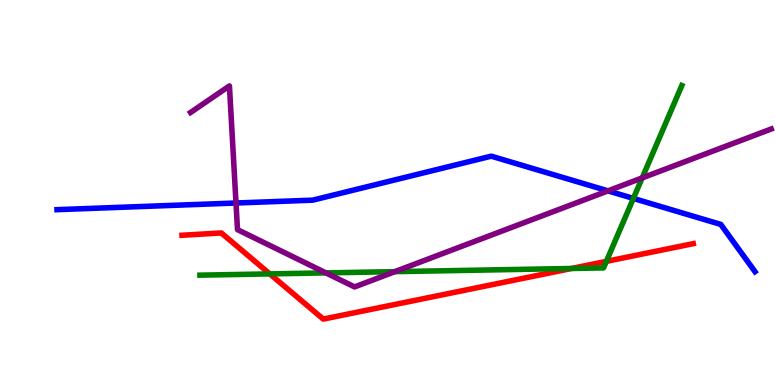[{'lines': ['blue', 'red'], 'intersections': []}, {'lines': ['green', 'red'], 'intersections': [{'x': 3.48, 'y': 2.89}, {'x': 7.37, 'y': 3.03}, {'x': 7.82, 'y': 3.21}]}, {'lines': ['purple', 'red'], 'intersections': []}, {'lines': ['blue', 'green'], 'intersections': [{'x': 8.17, 'y': 4.85}]}, {'lines': ['blue', 'purple'], 'intersections': [{'x': 3.05, 'y': 4.73}, {'x': 7.84, 'y': 5.04}]}, {'lines': ['green', 'purple'], 'intersections': [{'x': 4.21, 'y': 2.91}, {'x': 5.09, 'y': 2.94}, {'x': 8.29, 'y': 5.38}]}]